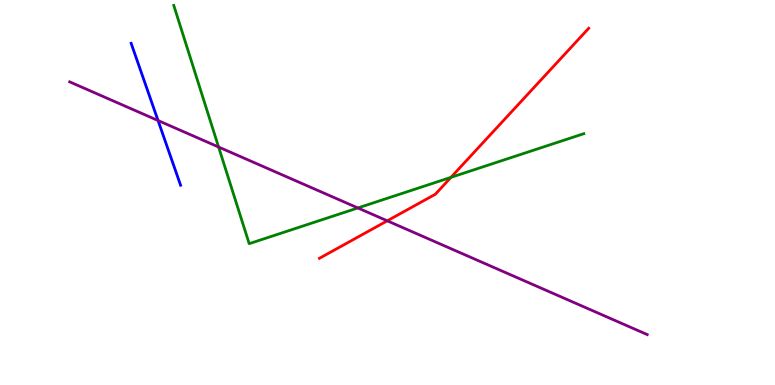[{'lines': ['blue', 'red'], 'intersections': []}, {'lines': ['green', 'red'], 'intersections': [{'x': 5.82, 'y': 5.39}]}, {'lines': ['purple', 'red'], 'intersections': [{'x': 5.0, 'y': 4.26}]}, {'lines': ['blue', 'green'], 'intersections': []}, {'lines': ['blue', 'purple'], 'intersections': [{'x': 2.04, 'y': 6.87}]}, {'lines': ['green', 'purple'], 'intersections': [{'x': 2.82, 'y': 6.18}, {'x': 4.62, 'y': 4.6}]}]